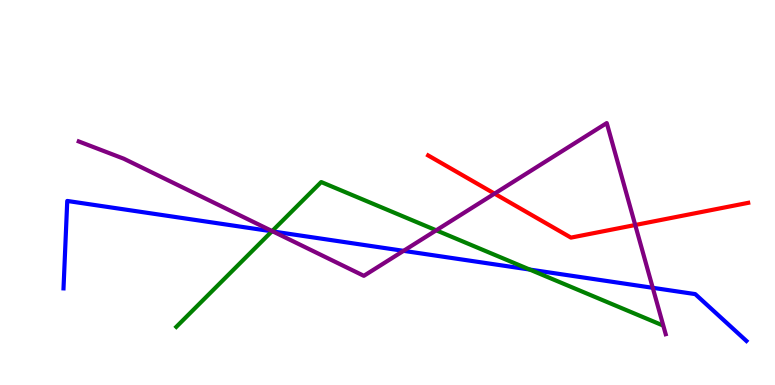[{'lines': ['blue', 'red'], 'intersections': []}, {'lines': ['green', 'red'], 'intersections': []}, {'lines': ['purple', 'red'], 'intersections': [{'x': 6.38, 'y': 4.97}, {'x': 8.2, 'y': 4.16}]}, {'lines': ['blue', 'green'], 'intersections': [{'x': 3.51, 'y': 3.99}, {'x': 6.83, 'y': 3.0}]}, {'lines': ['blue', 'purple'], 'intersections': [{'x': 3.52, 'y': 3.99}, {'x': 5.21, 'y': 3.48}, {'x': 8.42, 'y': 2.52}]}, {'lines': ['green', 'purple'], 'intersections': [{'x': 3.51, 'y': 4.0}, {'x': 5.63, 'y': 4.02}]}]